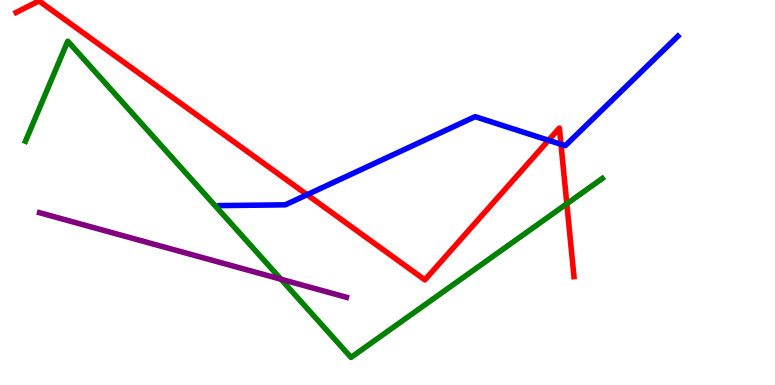[{'lines': ['blue', 'red'], 'intersections': [{'x': 3.96, 'y': 4.94}, {'x': 7.08, 'y': 6.36}, {'x': 7.24, 'y': 6.25}]}, {'lines': ['green', 'red'], 'intersections': [{'x': 7.31, 'y': 4.71}]}, {'lines': ['purple', 'red'], 'intersections': []}, {'lines': ['blue', 'green'], 'intersections': []}, {'lines': ['blue', 'purple'], 'intersections': []}, {'lines': ['green', 'purple'], 'intersections': [{'x': 3.63, 'y': 2.75}]}]